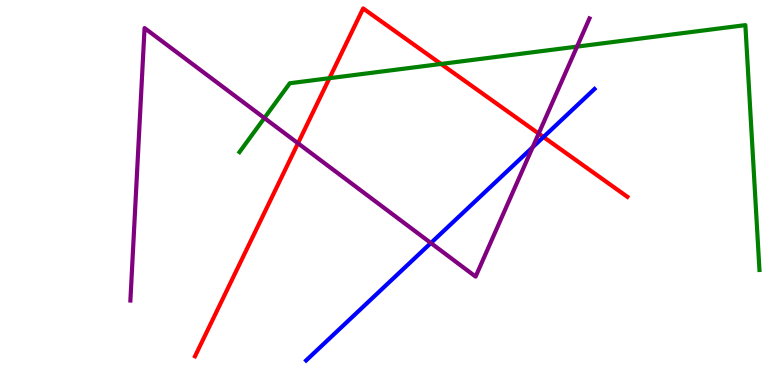[{'lines': ['blue', 'red'], 'intersections': [{'x': 7.01, 'y': 6.44}]}, {'lines': ['green', 'red'], 'intersections': [{'x': 4.25, 'y': 7.97}, {'x': 5.69, 'y': 8.34}]}, {'lines': ['purple', 'red'], 'intersections': [{'x': 3.84, 'y': 6.28}, {'x': 6.95, 'y': 6.53}]}, {'lines': ['blue', 'green'], 'intersections': []}, {'lines': ['blue', 'purple'], 'intersections': [{'x': 5.56, 'y': 3.69}, {'x': 6.87, 'y': 6.18}]}, {'lines': ['green', 'purple'], 'intersections': [{'x': 3.41, 'y': 6.93}, {'x': 7.45, 'y': 8.79}]}]